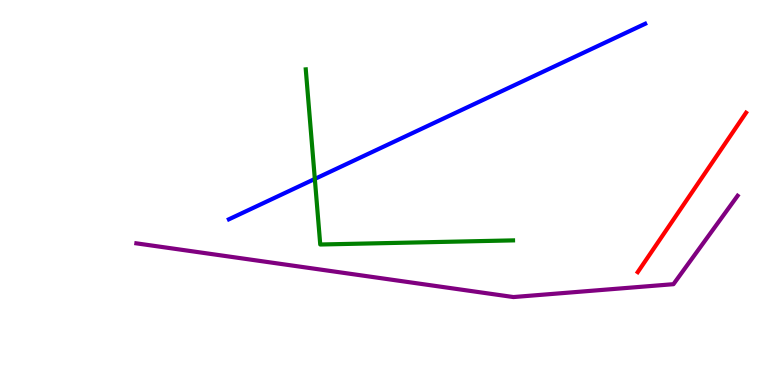[{'lines': ['blue', 'red'], 'intersections': []}, {'lines': ['green', 'red'], 'intersections': []}, {'lines': ['purple', 'red'], 'intersections': []}, {'lines': ['blue', 'green'], 'intersections': [{'x': 4.06, 'y': 5.35}]}, {'lines': ['blue', 'purple'], 'intersections': []}, {'lines': ['green', 'purple'], 'intersections': []}]